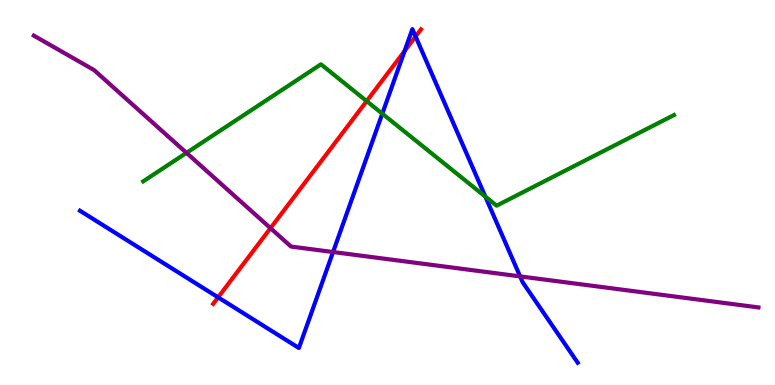[{'lines': ['blue', 'red'], 'intersections': [{'x': 2.81, 'y': 2.28}, {'x': 5.22, 'y': 8.68}, {'x': 5.36, 'y': 9.05}]}, {'lines': ['green', 'red'], 'intersections': [{'x': 4.73, 'y': 7.37}]}, {'lines': ['purple', 'red'], 'intersections': [{'x': 3.49, 'y': 4.07}]}, {'lines': ['blue', 'green'], 'intersections': [{'x': 4.93, 'y': 7.05}, {'x': 6.26, 'y': 4.89}]}, {'lines': ['blue', 'purple'], 'intersections': [{'x': 4.3, 'y': 3.45}, {'x': 6.71, 'y': 2.82}]}, {'lines': ['green', 'purple'], 'intersections': [{'x': 2.41, 'y': 6.03}]}]